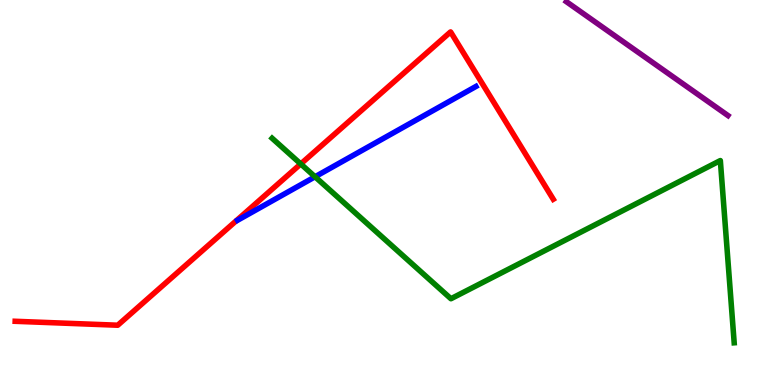[{'lines': ['blue', 'red'], 'intersections': []}, {'lines': ['green', 'red'], 'intersections': [{'x': 3.88, 'y': 5.74}]}, {'lines': ['purple', 'red'], 'intersections': []}, {'lines': ['blue', 'green'], 'intersections': [{'x': 4.07, 'y': 5.41}]}, {'lines': ['blue', 'purple'], 'intersections': []}, {'lines': ['green', 'purple'], 'intersections': []}]